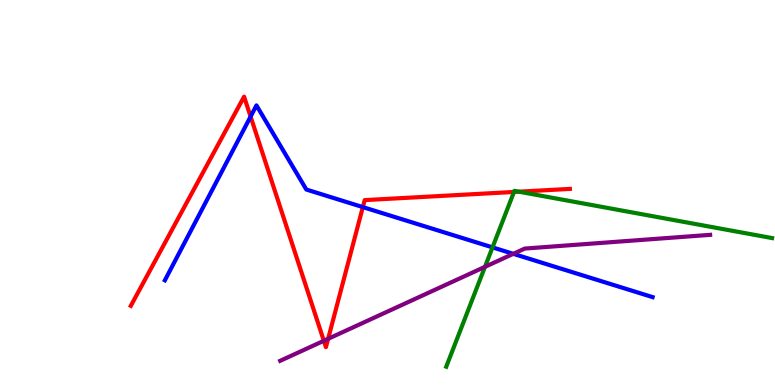[{'lines': ['blue', 'red'], 'intersections': [{'x': 3.23, 'y': 6.97}, {'x': 4.68, 'y': 4.62}]}, {'lines': ['green', 'red'], 'intersections': [{'x': 6.63, 'y': 5.01}, {'x': 6.7, 'y': 5.02}]}, {'lines': ['purple', 'red'], 'intersections': [{'x': 4.18, 'y': 1.15}, {'x': 4.23, 'y': 1.2}]}, {'lines': ['blue', 'green'], 'intersections': [{'x': 6.35, 'y': 3.57}]}, {'lines': ['blue', 'purple'], 'intersections': [{'x': 6.62, 'y': 3.41}]}, {'lines': ['green', 'purple'], 'intersections': [{'x': 6.26, 'y': 3.07}]}]